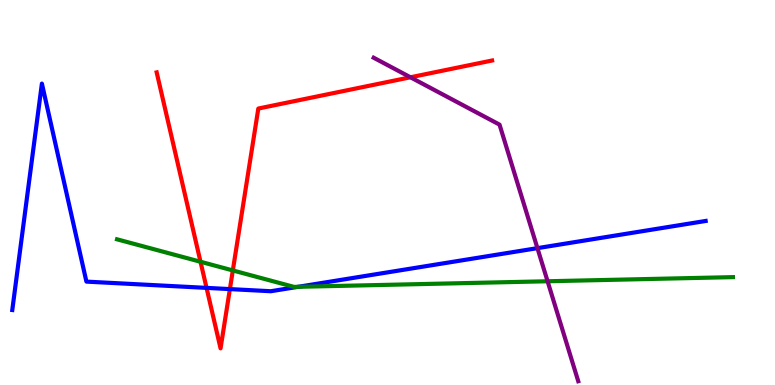[{'lines': ['blue', 'red'], 'intersections': [{'x': 2.67, 'y': 2.52}, {'x': 2.97, 'y': 2.49}]}, {'lines': ['green', 'red'], 'intersections': [{'x': 2.59, 'y': 3.2}, {'x': 3.0, 'y': 2.98}]}, {'lines': ['purple', 'red'], 'intersections': [{'x': 5.3, 'y': 7.99}]}, {'lines': ['blue', 'green'], 'intersections': [{'x': 3.85, 'y': 2.55}]}, {'lines': ['blue', 'purple'], 'intersections': [{'x': 6.93, 'y': 3.55}]}, {'lines': ['green', 'purple'], 'intersections': [{'x': 7.07, 'y': 2.69}]}]